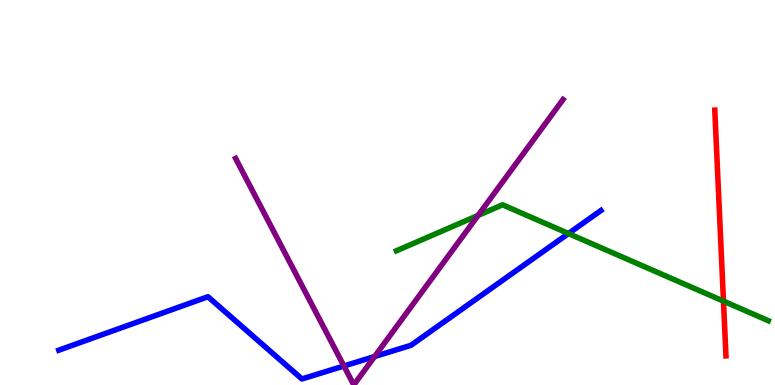[{'lines': ['blue', 'red'], 'intersections': []}, {'lines': ['green', 'red'], 'intersections': [{'x': 9.34, 'y': 2.18}]}, {'lines': ['purple', 'red'], 'intersections': []}, {'lines': ['blue', 'green'], 'intersections': [{'x': 7.34, 'y': 3.93}]}, {'lines': ['blue', 'purple'], 'intersections': [{'x': 4.44, 'y': 0.494}, {'x': 4.83, 'y': 0.74}]}, {'lines': ['green', 'purple'], 'intersections': [{'x': 6.17, 'y': 4.41}]}]